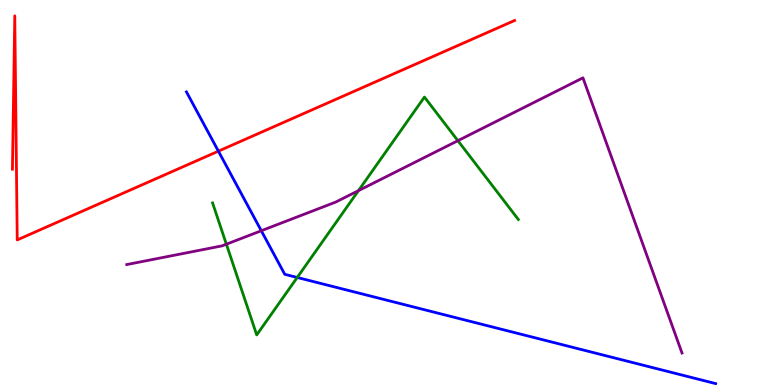[{'lines': ['blue', 'red'], 'intersections': [{'x': 2.82, 'y': 6.07}]}, {'lines': ['green', 'red'], 'intersections': []}, {'lines': ['purple', 'red'], 'intersections': []}, {'lines': ['blue', 'green'], 'intersections': [{'x': 3.84, 'y': 2.79}]}, {'lines': ['blue', 'purple'], 'intersections': [{'x': 3.37, 'y': 4.01}]}, {'lines': ['green', 'purple'], 'intersections': [{'x': 2.92, 'y': 3.66}, {'x': 4.63, 'y': 5.05}, {'x': 5.91, 'y': 6.35}]}]